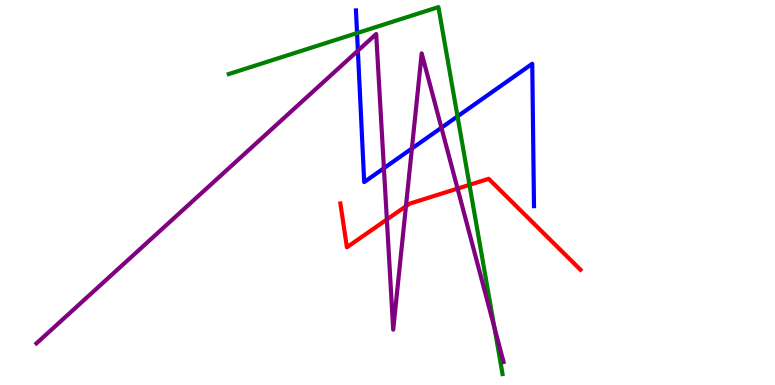[{'lines': ['blue', 'red'], 'intersections': []}, {'lines': ['green', 'red'], 'intersections': [{'x': 6.06, 'y': 5.2}]}, {'lines': ['purple', 'red'], 'intersections': [{'x': 4.99, 'y': 4.3}, {'x': 5.24, 'y': 4.64}, {'x': 5.9, 'y': 5.1}]}, {'lines': ['blue', 'green'], 'intersections': [{'x': 4.61, 'y': 9.14}, {'x': 5.9, 'y': 6.98}]}, {'lines': ['blue', 'purple'], 'intersections': [{'x': 4.62, 'y': 8.68}, {'x': 4.95, 'y': 5.63}, {'x': 5.31, 'y': 6.14}, {'x': 5.7, 'y': 6.68}]}, {'lines': ['green', 'purple'], 'intersections': [{'x': 6.38, 'y': 1.5}]}]